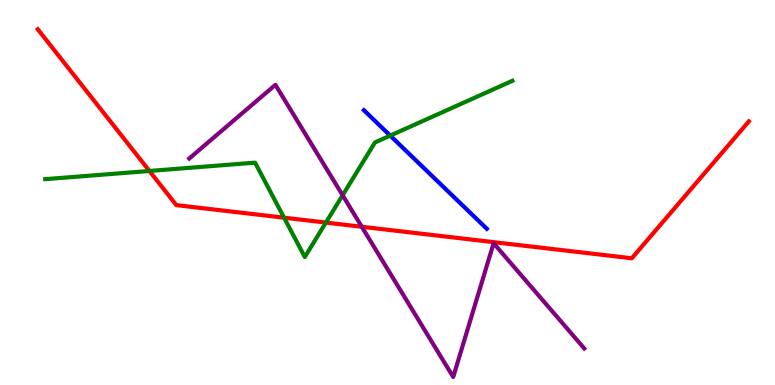[{'lines': ['blue', 'red'], 'intersections': []}, {'lines': ['green', 'red'], 'intersections': [{'x': 1.93, 'y': 5.56}, {'x': 3.67, 'y': 4.35}, {'x': 4.21, 'y': 4.22}]}, {'lines': ['purple', 'red'], 'intersections': [{'x': 4.67, 'y': 4.11}]}, {'lines': ['blue', 'green'], 'intersections': [{'x': 5.04, 'y': 6.48}]}, {'lines': ['blue', 'purple'], 'intersections': []}, {'lines': ['green', 'purple'], 'intersections': [{'x': 4.42, 'y': 4.93}]}]